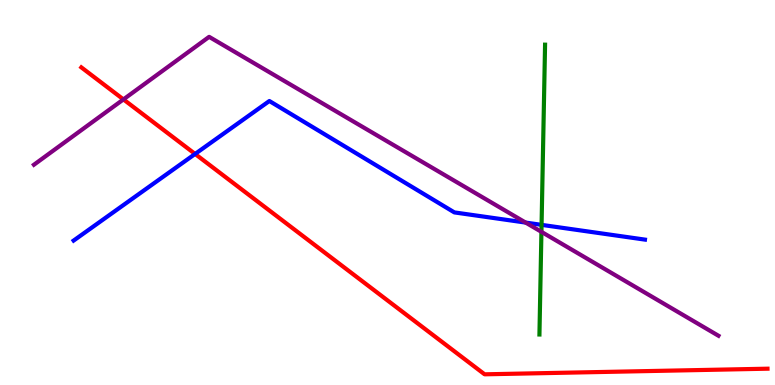[{'lines': ['blue', 'red'], 'intersections': [{'x': 2.52, 'y': 6.0}]}, {'lines': ['green', 'red'], 'intersections': []}, {'lines': ['purple', 'red'], 'intersections': [{'x': 1.59, 'y': 7.42}]}, {'lines': ['blue', 'green'], 'intersections': [{'x': 6.99, 'y': 4.16}]}, {'lines': ['blue', 'purple'], 'intersections': [{'x': 6.78, 'y': 4.22}]}, {'lines': ['green', 'purple'], 'intersections': [{'x': 6.99, 'y': 3.98}]}]